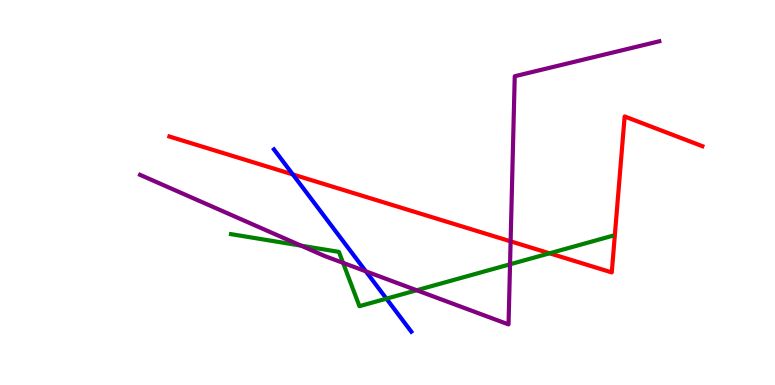[{'lines': ['blue', 'red'], 'intersections': [{'x': 3.78, 'y': 5.47}]}, {'lines': ['green', 'red'], 'intersections': [{'x': 7.09, 'y': 3.42}]}, {'lines': ['purple', 'red'], 'intersections': [{'x': 6.59, 'y': 3.73}]}, {'lines': ['blue', 'green'], 'intersections': [{'x': 4.99, 'y': 2.24}]}, {'lines': ['blue', 'purple'], 'intersections': [{'x': 4.72, 'y': 2.95}]}, {'lines': ['green', 'purple'], 'intersections': [{'x': 3.89, 'y': 3.62}, {'x': 4.43, 'y': 3.17}, {'x': 5.38, 'y': 2.46}, {'x': 6.58, 'y': 3.14}]}]